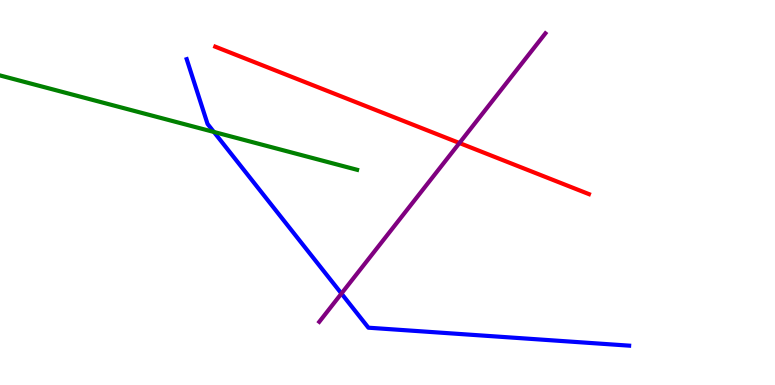[{'lines': ['blue', 'red'], 'intersections': []}, {'lines': ['green', 'red'], 'intersections': []}, {'lines': ['purple', 'red'], 'intersections': [{'x': 5.93, 'y': 6.29}]}, {'lines': ['blue', 'green'], 'intersections': [{'x': 2.76, 'y': 6.57}]}, {'lines': ['blue', 'purple'], 'intersections': [{'x': 4.41, 'y': 2.38}]}, {'lines': ['green', 'purple'], 'intersections': []}]